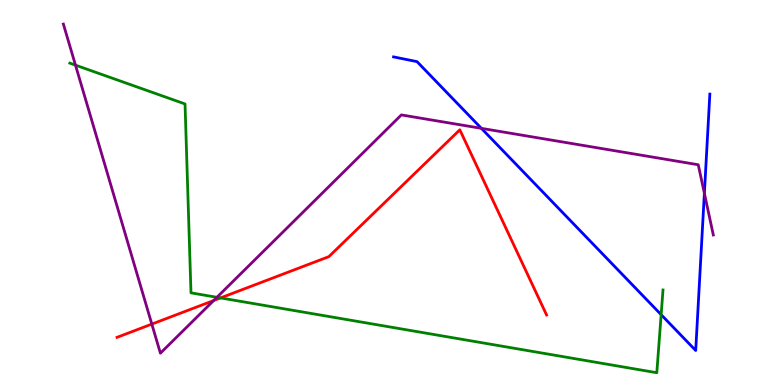[{'lines': ['blue', 'red'], 'intersections': []}, {'lines': ['green', 'red'], 'intersections': [{'x': 2.85, 'y': 2.26}]}, {'lines': ['purple', 'red'], 'intersections': [{'x': 1.96, 'y': 1.58}, {'x': 2.76, 'y': 2.19}]}, {'lines': ['blue', 'green'], 'intersections': [{'x': 8.53, 'y': 1.83}]}, {'lines': ['blue', 'purple'], 'intersections': [{'x': 6.21, 'y': 6.67}, {'x': 9.09, 'y': 4.98}]}, {'lines': ['green', 'purple'], 'intersections': [{'x': 0.974, 'y': 8.31}, {'x': 2.8, 'y': 2.28}]}]